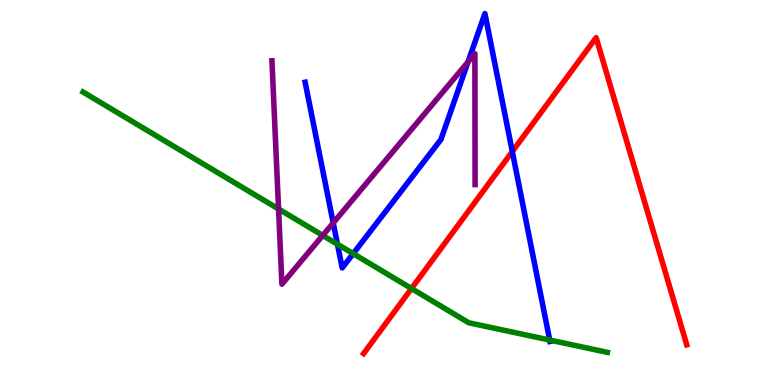[{'lines': ['blue', 'red'], 'intersections': [{'x': 6.61, 'y': 6.06}]}, {'lines': ['green', 'red'], 'intersections': [{'x': 5.31, 'y': 2.51}]}, {'lines': ['purple', 'red'], 'intersections': []}, {'lines': ['blue', 'green'], 'intersections': [{'x': 4.35, 'y': 3.66}, {'x': 4.56, 'y': 3.41}, {'x': 7.09, 'y': 1.17}]}, {'lines': ['blue', 'purple'], 'intersections': [{'x': 4.3, 'y': 4.21}, {'x': 6.04, 'y': 8.39}]}, {'lines': ['green', 'purple'], 'intersections': [{'x': 3.59, 'y': 4.57}, {'x': 4.16, 'y': 3.89}]}]